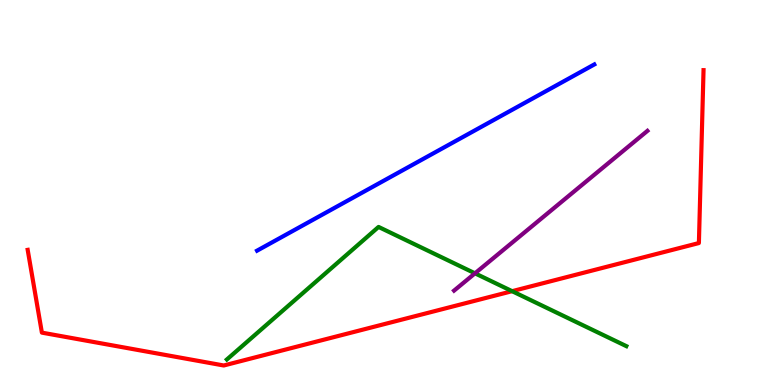[{'lines': ['blue', 'red'], 'intersections': []}, {'lines': ['green', 'red'], 'intersections': [{'x': 6.61, 'y': 2.44}]}, {'lines': ['purple', 'red'], 'intersections': []}, {'lines': ['blue', 'green'], 'intersections': []}, {'lines': ['blue', 'purple'], 'intersections': []}, {'lines': ['green', 'purple'], 'intersections': [{'x': 6.13, 'y': 2.9}]}]